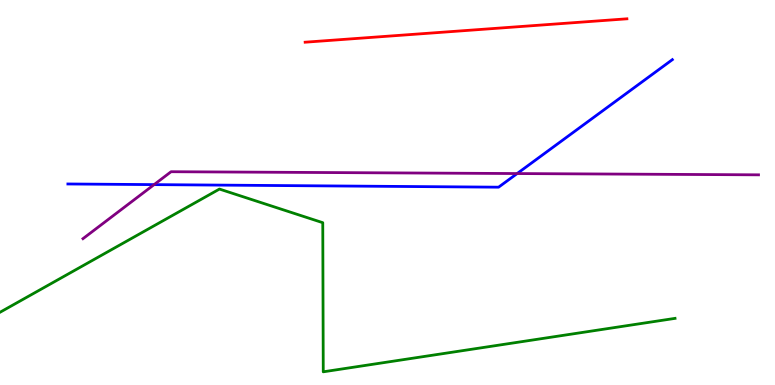[{'lines': ['blue', 'red'], 'intersections': []}, {'lines': ['green', 'red'], 'intersections': []}, {'lines': ['purple', 'red'], 'intersections': []}, {'lines': ['blue', 'green'], 'intersections': []}, {'lines': ['blue', 'purple'], 'intersections': [{'x': 1.99, 'y': 5.2}, {'x': 6.67, 'y': 5.49}]}, {'lines': ['green', 'purple'], 'intersections': []}]